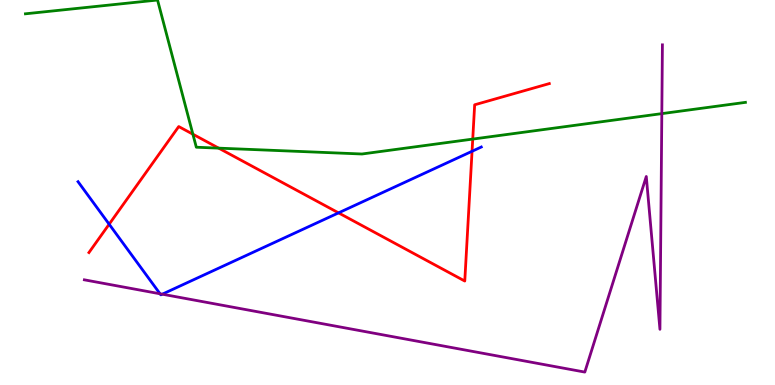[{'lines': ['blue', 'red'], 'intersections': [{'x': 1.41, 'y': 4.18}, {'x': 4.37, 'y': 4.47}, {'x': 6.09, 'y': 6.07}]}, {'lines': ['green', 'red'], 'intersections': [{'x': 2.49, 'y': 6.51}, {'x': 2.82, 'y': 6.15}, {'x': 6.1, 'y': 6.39}]}, {'lines': ['purple', 'red'], 'intersections': []}, {'lines': ['blue', 'green'], 'intersections': []}, {'lines': ['blue', 'purple'], 'intersections': [{'x': 2.07, 'y': 2.37}, {'x': 2.09, 'y': 2.36}]}, {'lines': ['green', 'purple'], 'intersections': [{'x': 8.54, 'y': 7.05}]}]